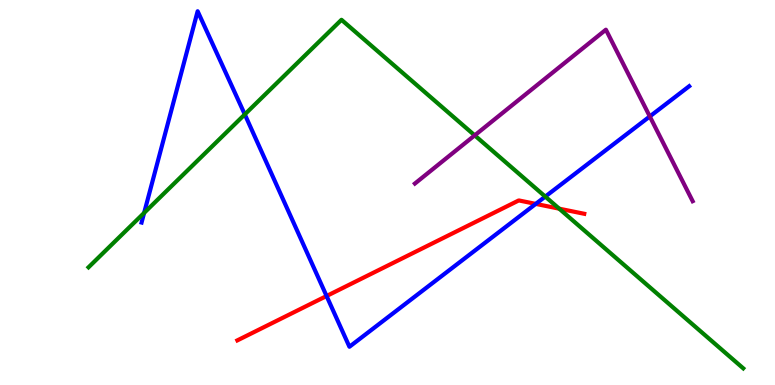[{'lines': ['blue', 'red'], 'intersections': [{'x': 4.21, 'y': 2.31}, {'x': 6.91, 'y': 4.7}]}, {'lines': ['green', 'red'], 'intersections': [{'x': 7.22, 'y': 4.58}]}, {'lines': ['purple', 'red'], 'intersections': []}, {'lines': ['blue', 'green'], 'intersections': [{'x': 1.86, 'y': 4.47}, {'x': 3.16, 'y': 7.03}, {'x': 7.04, 'y': 4.89}]}, {'lines': ['blue', 'purple'], 'intersections': [{'x': 8.38, 'y': 6.98}]}, {'lines': ['green', 'purple'], 'intersections': [{'x': 6.13, 'y': 6.48}]}]